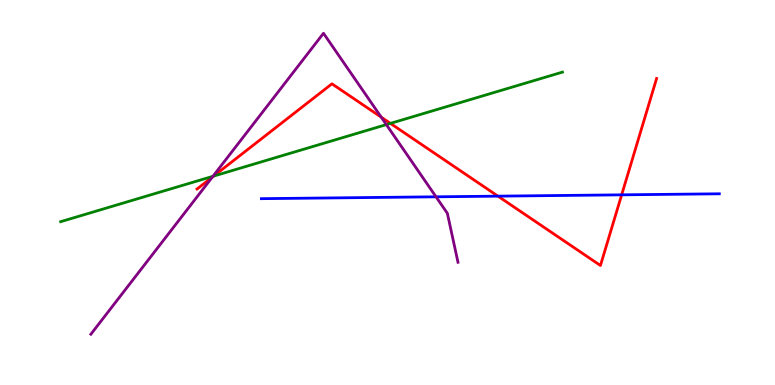[{'lines': ['blue', 'red'], 'intersections': [{'x': 6.43, 'y': 4.91}, {'x': 8.02, 'y': 4.94}]}, {'lines': ['green', 'red'], 'intersections': [{'x': 2.76, 'y': 5.43}, {'x': 5.04, 'y': 6.79}]}, {'lines': ['purple', 'red'], 'intersections': [{'x': 2.74, 'y': 5.4}, {'x': 4.92, 'y': 6.96}]}, {'lines': ['blue', 'green'], 'intersections': []}, {'lines': ['blue', 'purple'], 'intersections': [{'x': 5.63, 'y': 4.89}]}, {'lines': ['green', 'purple'], 'intersections': [{'x': 2.75, 'y': 5.42}, {'x': 4.99, 'y': 6.76}]}]